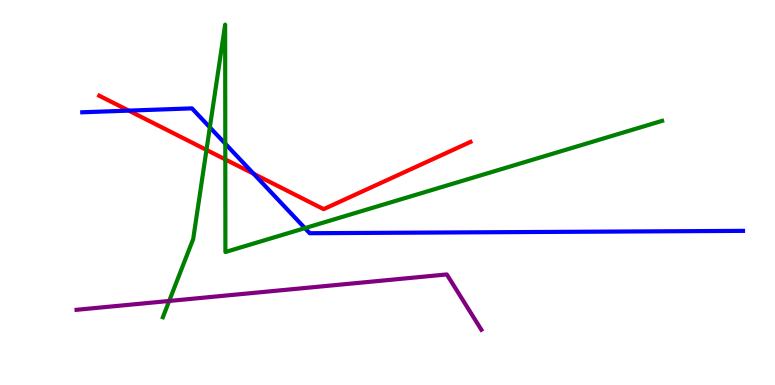[{'lines': ['blue', 'red'], 'intersections': [{'x': 1.66, 'y': 7.13}, {'x': 3.27, 'y': 5.49}]}, {'lines': ['green', 'red'], 'intersections': [{'x': 2.66, 'y': 6.11}, {'x': 2.91, 'y': 5.86}]}, {'lines': ['purple', 'red'], 'intersections': []}, {'lines': ['blue', 'green'], 'intersections': [{'x': 2.71, 'y': 6.69}, {'x': 2.91, 'y': 6.27}, {'x': 3.93, 'y': 4.07}]}, {'lines': ['blue', 'purple'], 'intersections': []}, {'lines': ['green', 'purple'], 'intersections': [{'x': 2.18, 'y': 2.18}]}]